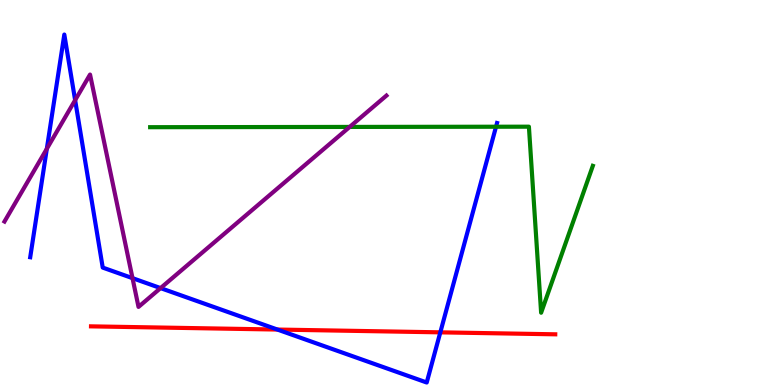[{'lines': ['blue', 'red'], 'intersections': [{'x': 3.58, 'y': 1.44}, {'x': 5.68, 'y': 1.37}]}, {'lines': ['green', 'red'], 'intersections': []}, {'lines': ['purple', 'red'], 'intersections': []}, {'lines': ['blue', 'green'], 'intersections': [{'x': 6.4, 'y': 6.71}]}, {'lines': ['blue', 'purple'], 'intersections': [{'x': 0.604, 'y': 6.14}, {'x': 0.969, 'y': 7.4}, {'x': 1.71, 'y': 2.78}, {'x': 2.07, 'y': 2.52}]}, {'lines': ['green', 'purple'], 'intersections': [{'x': 4.51, 'y': 6.7}]}]